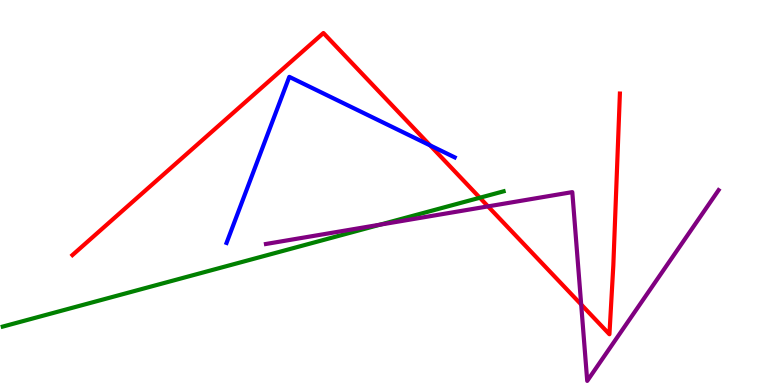[{'lines': ['blue', 'red'], 'intersections': [{'x': 5.55, 'y': 6.22}]}, {'lines': ['green', 'red'], 'intersections': [{'x': 6.19, 'y': 4.86}]}, {'lines': ['purple', 'red'], 'intersections': [{'x': 6.3, 'y': 4.64}, {'x': 7.5, 'y': 2.09}]}, {'lines': ['blue', 'green'], 'intersections': []}, {'lines': ['blue', 'purple'], 'intersections': []}, {'lines': ['green', 'purple'], 'intersections': [{'x': 4.91, 'y': 4.17}]}]